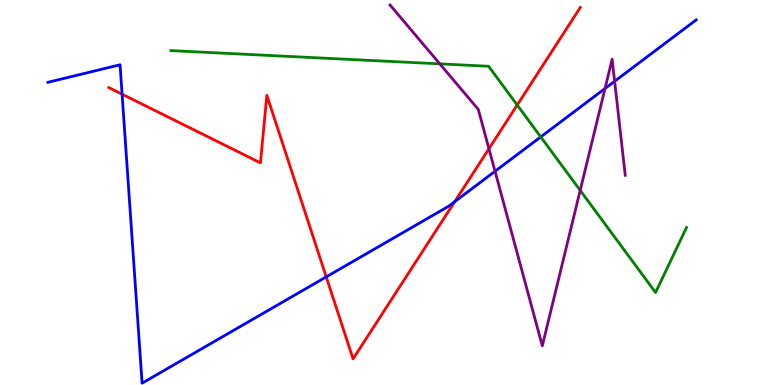[{'lines': ['blue', 'red'], 'intersections': [{'x': 1.58, 'y': 7.55}, {'x': 4.21, 'y': 2.81}, {'x': 5.87, 'y': 4.76}]}, {'lines': ['green', 'red'], 'intersections': [{'x': 6.67, 'y': 7.27}]}, {'lines': ['purple', 'red'], 'intersections': [{'x': 6.31, 'y': 6.14}]}, {'lines': ['blue', 'green'], 'intersections': [{'x': 6.98, 'y': 6.44}]}, {'lines': ['blue', 'purple'], 'intersections': [{'x': 6.39, 'y': 5.55}, {'x': 7.81, 'y': 7.7}, {'x': 7.93, 'y': 7.89}]}, {'lines': ['green', 'purple'], 'intersections': [{'x': 5.67, 'y': 8.34}, {'x': 7.49, 'y': 5.06}]}]